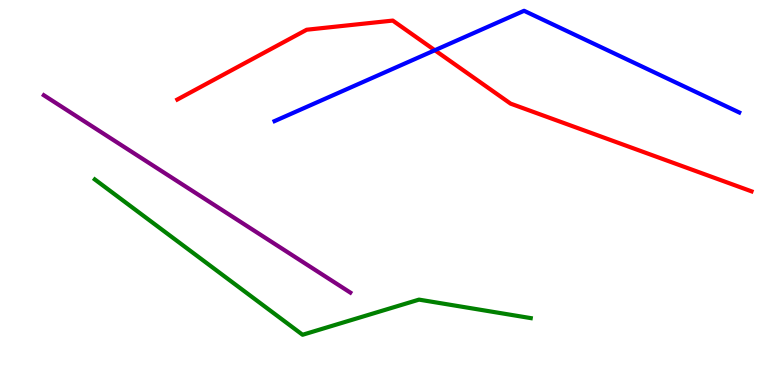[{'lines': ['blue', 'red'], 'intersections': [{'x': 5.61, 'y': 8.69}]}, {'lines': ['green', 'red'], 'intersections': []}, {'lines': ['purple', 'red'], 'intersections': []}, {'lines': ['blue', 'green'], 'intersections': []}, {'lines': ['blue', 'purple'], 'intersections': []}, {'lines': ['green', 'purple'], 'intersections': []}]